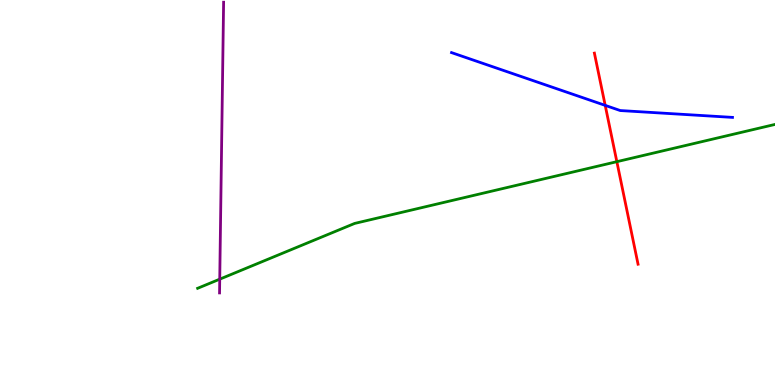[{'lines': ['blue', 'red'], 'intersections': [{'x': 7.81, 'y': 7.26}]}, {'lines': ['green', 'red'], 'intersections': [{'x': 7.96, 'y': 5.8}]}, {'lines': ['purple', 'red'], 'intersections': []}, {'lines': ['blue', 'green'], 'intersections': []}, {'lines': ['blue', 'purple'], 'intersections': []}, {'lines': ['green', 'purple'], 'intersections': [{'x': 2.84, 'y': 2.75}]}]